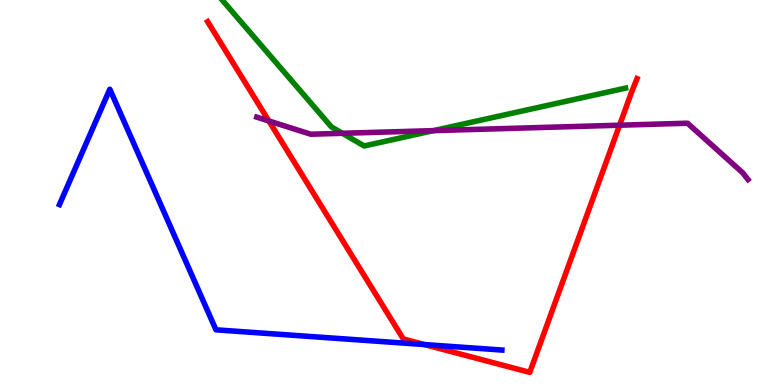[{'lines': ['blue', 'red'], 'intersections': [{'x': 5.48, 'y': 1.05}]}, {'lines': ['green', 'red'], 'intersections': []}, {'lines': ['purple', 'red'], 'intersections': [{'x': 3.47, 'y': 6.86}, {'x': 7.99, 'y': 6.75}]}, {'lines': ['blue', 'green'], 'intersections': []}, {'lines': ['blue', 'purple'], 'intersections': []}, {'lines': ['green', 'purple'], 'intersections': [{'x': 4.42, 'y': 6.54}, {'x': 5.59, 'y': 6.61}]}]